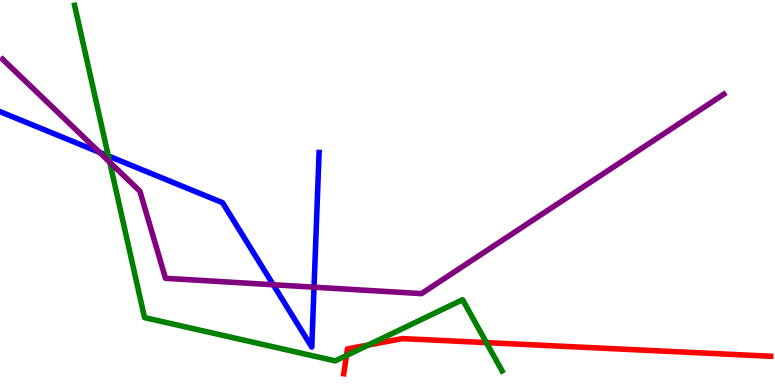[{'lines': ['blue', 'red'], 'intersections': []}, {'lines': ['green', 'red'], 'intersections': [{'x': 4.47, 'y': 0.766}, {'x': 4.75, 'y': 1.04}, {'x': 6.28, 'y': 1.1}]}, {'lines': ['purple', 'red'], 'intersections': []}, {'lines': ['blue', 'green'], 'intersections': [{'x': 1.4, 'y': 5.95}]}, {'lines': ['blue', 'purple'], 'intersections': [{'x': 1.28, 'y': 6.04}, {'x': 3.53, 'y': 2.6}, {'x': 4.05, 'y': 2.54}]}, {'lines': ['green', 'purple'], 'intersections': [{'x': 1.42, 'y': 5.79}]}]